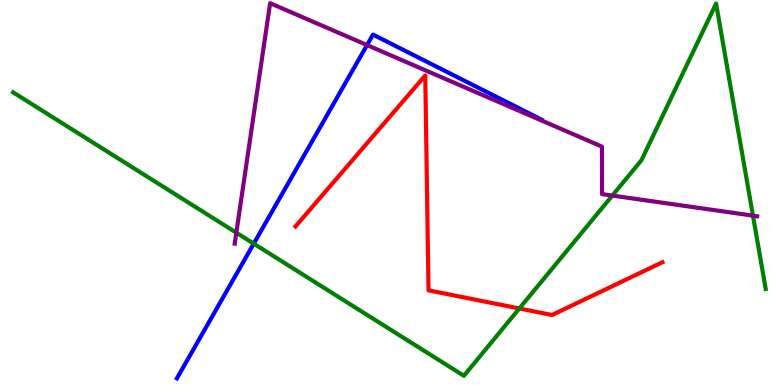[{'lines': ['blue', 'red'], 'intersections': []}, {'lines': ['green', 'red'], 'intersections': [{'x': 6.7, 'y': 1.99}]}, {'lines': ['purple', 'red'], 'intersections': []}, {'lines': ['blue', 'green'], 'intersections': [{'x': 3.27, 'y': 3.67}]}, {'lines': ['blue', 'purple'], 'intersections': [{'x': 4.74, 'y': 8.83}]}, {'lines': ['green', 'purple'], 'intersections': [{'x': 3.05, 'y': 3.96}, {'x': 7.9, 'y': 4.92}, {'x': 9.72, 'y': 4.4}]}]